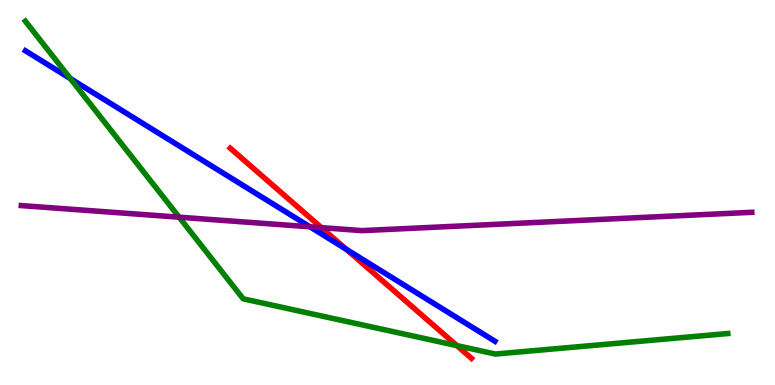[{'lines': ['blue', 'red'], 'intersections': [{'x': 4.47, 'y': 3.52}]}, {'lines': ['green', 'red'], 'intersections': [{'x': 5.9, 'y': 1.02}]}, {'lines': ['purple', 'red'], 'intersections': [{'x': 4.15, 'y': 4.09}]}, {'lines': ['blue', 'green'], 'intersections': [{'x': 0.908, 'y': 7.96}]}, {'lines': ['blue', 'purple'], 'intersections': [{'x': 4.0, 'y': 4.11}]}, {'lines': ['green', 'purple'], 'intersections': [{'x': 2.31, 'y': 4.36}]}]